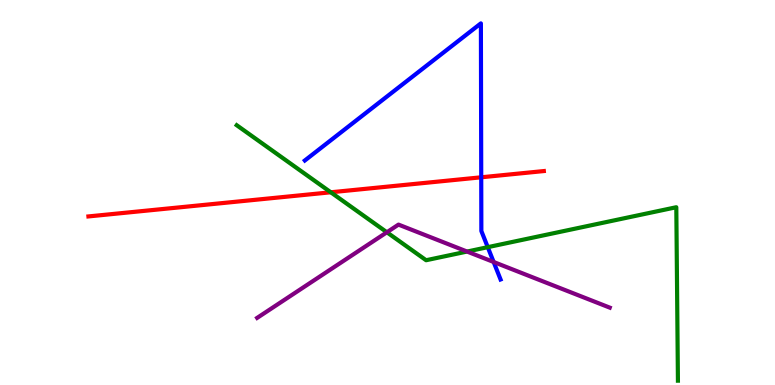[{'lines': ['blue', 'red'], 'intersections': [{'x': 6.21, 'y': 5.39}]}, {'lines': ['green', 'red'], 'intersections': [{'x': 4.27, 'y': 5.01}]}, {'lines': ['purple', 'red'], 'intersections': []}, {'lines': ['blue', 'green'], 'intersections': [{'x': 6.29, 'y': 3.58}]}, {'lines': ['blue', 'purple'], 'intersections': [{'x': 6.37, 'y': 3.2}]}, {'lines': ['green', 'purple'], 'intersections': [{'x': 4.99, 'y': 3.97}, {'x': 6.03, 'y': 3.47}]}]